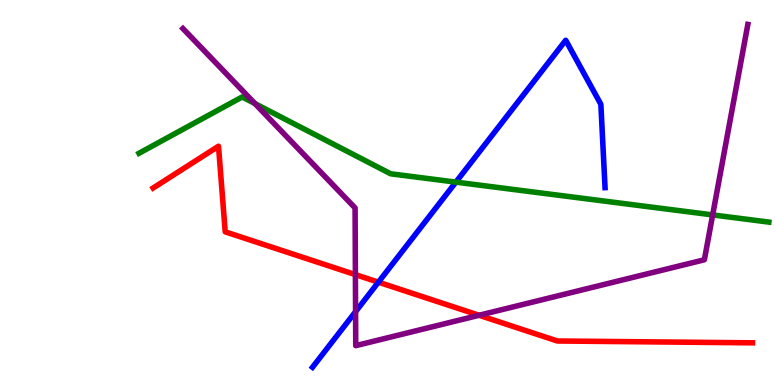[{'lines': ['blue', 'red'], 'intersections': [{'x': 4.88, 'y': 2.67}]}, {'lines': ['green', 'red'], 'intersections': []}, {'lines': ['purple', 'red'], 'intersections': [{'x': 4.59, 'y': 2.87}, {'x': 6.18, 'y': 1.81}]}, {'lines': ['blue', 'green'], 'intersections': [{'x': 5.88, 'y': 5.27}]}, {'lines': ['blue', 'purple'], 'intersections': [{'x': 4.59, 'y': 1.91}]}, {'lines': ['green', 'purple'], 'intersections': [{'x': 3.29, 'y': 7.31}, {'x': 9.2, 'y': 4.42}]}]